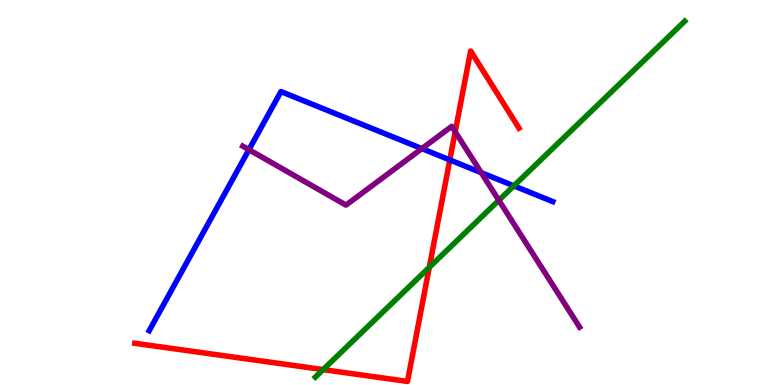[{'lines': ['blue', 'red'], 'intersections': [{'x': 5.8, 'y': 5.85}]}, {'lines': ['green', 'red'], 'intersections': [{'x': 4.17, 'y': 0.4}, {'x': 5.54, 'y': 3.06}]}, {'lines': ['purple', 'red'], 'intersections': [{'x': 5.87, 'y': 6.58}]}, {'lines': ['blue', 'green'], 'intersections': [{'x': 6.63, 'y': 5.17}]}, {'lines': ['blue', 'purple'], 'intersections': [{'x': 3.21, 'y': 6.11}, {'x': 5.44, 'y': 6.14}, {'x': 6.21, 'y': 5.52}]}, {'lines': ['green', 'purple'], 'intersections': [{'x': 6.44, 'y': 4.8}]}]